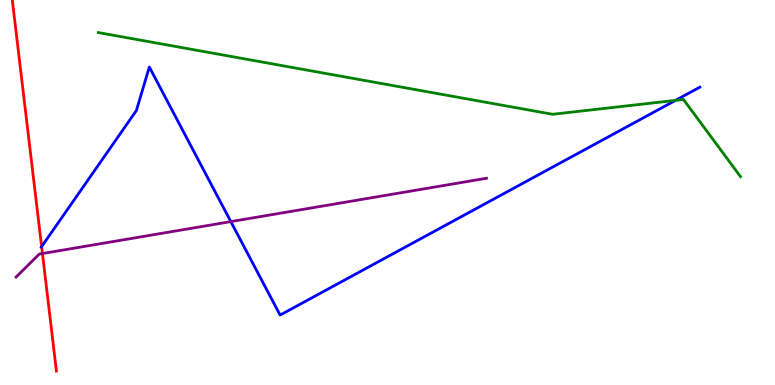[{'lines': ['blue', 'red'], 'intersections': [{'x': 0.537, 'y': 3.59}]}, {'lines': ['green', 'red'], 'intersections': []}, {'lines': ['purple', 'red'], 'intersections': [{'x': 0.548, 'y': 3.41}]}, {'lines': ['blue', 'green'], 'intersections': [{'x': 8.72, 'y': 7.39}]}, {'lines': ['blue', 'purple'], 'intersections': [{'x': 2.98, 'y': 4.24}]}, {'lines': ['green', 'purple'], 'intersections': []}]